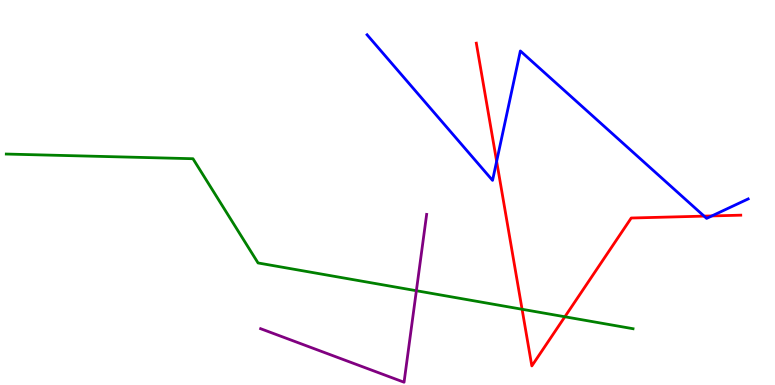[{'lines': ['blue', 'red'], 'intersections': [{'x': 6.41, 'y': 5.81}, {'x': 9.09, 'y': 4.39}, {'x': 9.19, 'y': 4.39}]}, {'lines': ['green', 'red'], 'intersections': [{'x': 6.74, 'y': 1.97}, {'x': 7.29, 'y': 1.77}]}, {'lines': ['purple', 'red'], 'intersections': []}, {'lines': ['blue', 'green'], 'intersections': []}, {'lines': ['blue', 'purple'], 'intersections': []}, {'lines': ['green', 'purple'], 'intersections': [{'x': 5.37, 'y': 2.45}]}]